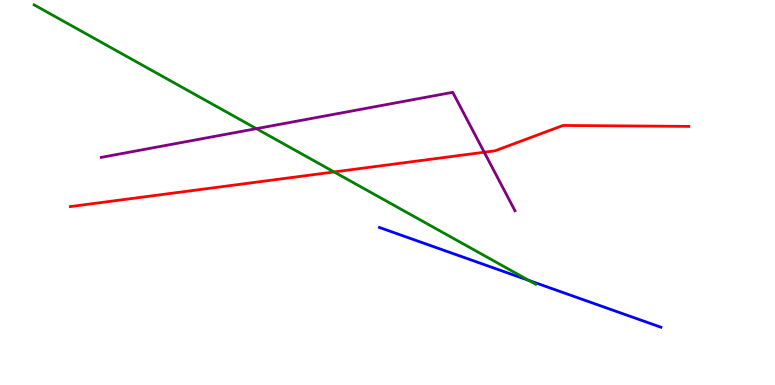[{'lines': ['blue', 'red'], 'intersections': []}, {'lines': ['green', 'red'], 'intersections': [{'x': 4.31, 'y': 5.53}]}, {'lines': ['purple', 'red'], 'intersections': [{'x': 6.25, 'y': 6.05}]}, {'lines': ['blue', 'green'], 'intersections': [{'x': 6.82, 'y': 2.72}]}, {'lines': ['blue', 'purple'], 'intersections': []}, {'lines': ['green', 'purple'], 'intersections': [{'x': 3.31, 'y': 6.66}]}]